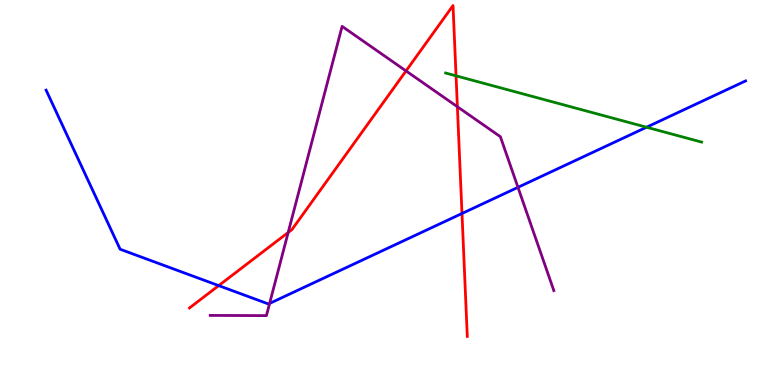[{'lines': ['blue', 'red'], 'intersections': [{'x': 2.82, 'y': 2.58}, {'x': 5.96, 'y': 4.45}]}, {'lines': ['green', 'red'], 'intersections': [{'x': 5.88, 'y': 8.03}]}, {'lines': ['purple', 'red'], 'intersections': [{'x': 3.72, 'y': 3.96}, {'x': 5.24, 'y': 8.16}, {'x': 5.9, 'y': 7.23}]}, {'lines': ['blue', 'green'], 'intersections': [{'x': 8.34, 'y': 6.7}]}, {'lines': ['blue', 'purple'], 'intersections': [{'x': 3.48, 'y': 2.12}, {'x': 6.68, 'y': 5.13}]}, {'lines': ['green', 'purple'], 'intersections': []}]